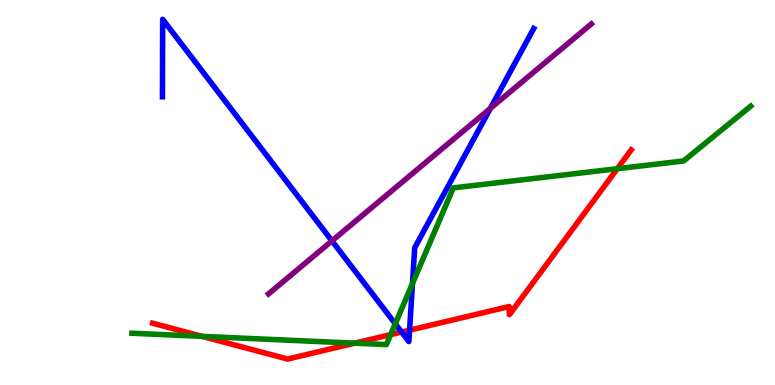[{'lines': ['blue', 'red'], 'intersections': [{'x': 5.18, 'y': 1.38}, {'x': 5.28, 'y': 1.42}]}, {'lines': ['green', 'red'], 'intersections': [{'x': 2.61, 'y': 1.26}, {'x': 4.58, 'y': 1.09}, {'x': 5.04, 'y': 1.31}, {'x': 7.96, 'y': 5.62}]}, {'lines': ['purple', 'red'], 'intersections': []}, {'lines': ['blue', 'green'], 'intersections': [{'x': 5.1, 'y': 1.59}, {'x': 5.32, 'y': 2.64}]}, {'lines': ['blue', 'purple'], 'intersections': [{'x': 4.28, 'y': 3.74}, {'x': 6.33, 'y': 7.18}]}, {'lines': ['green', 'purple'], 'intersections': []}]